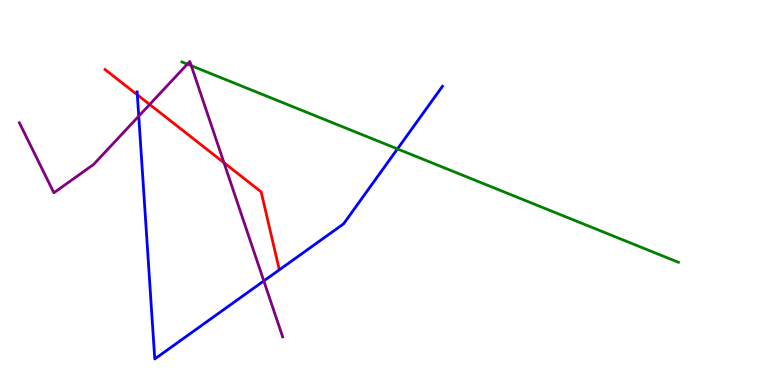[{'lines': ['blue', 'red'], 'intersections': [{'x': 1.77, 'y': 7.54}]}, {'lines': ['green', 'red'], 'intersections': []}, {'lines': ['purple', 'red'], 'intersections': [{'x': 1.93, 'y': 7.29}, {'x': 2.89, 'y': 5.77}]}, {'lines': ['blue', 'green'], 'intersections': [{'x': 5.13, 'y': 6.13}]}, {'lines': ['blue', 'purple'], 'intersections': [{'x': 1.79, 'y': 6.98}, {'x': 3.4, 'y': 2.7}]}, {'lines': ['green', 'purple'], 'intersections': [{'x': 2.42, 'y': 8.33}, {'x': 2.47, 'y': 8.29}]}]